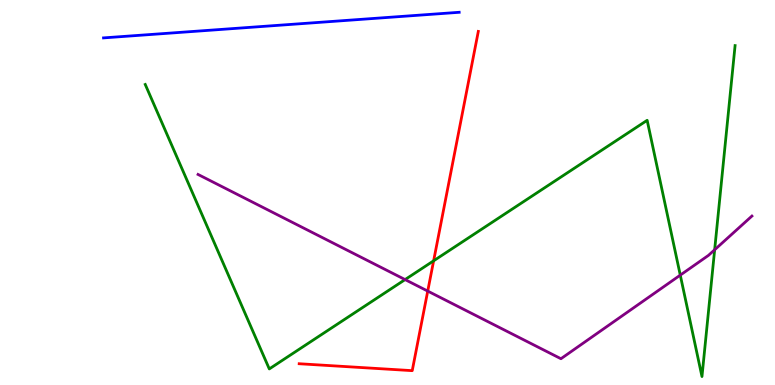[{'lines': ['blue', 'red'], 'intersections': []}, {'lines': ['green', 'red'], 'intersections': [{'x': 5.6, 'y': 3.23}]}, {'lines': ['purple', 'red'], 'intersections': [{'x': 5.52, 'y': 2.44}]}, {'lines': ['blue', 'green'], 'intersections': []}, {'lines': ['blue', 'purple'], 'intersections': []}, {'lines': ['green', 'purple'], 'intersections': [{'x': 5.23, 'y': 2.74}, {'x': 8.78, 'y': 2.85}, {'x': 9.22, 'y': 3.51}]}]